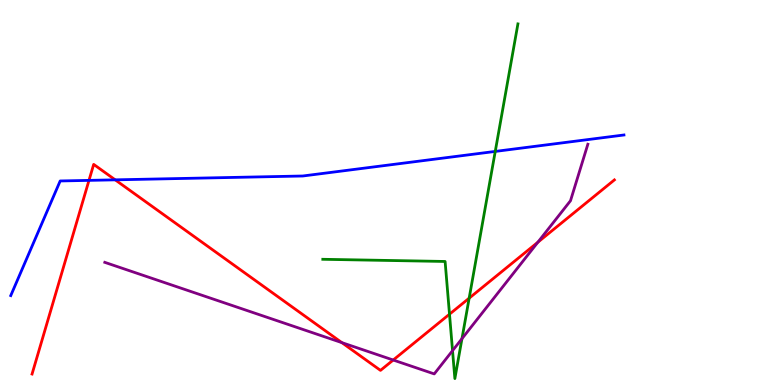[{'lines': ['blue', 'red'], 'intersections': [{'x': 1.15, 'y': 5.31}, {'x': 1.49, 'y': 5.33}]}, {'lines': ['green', 'red'], 'intersections': [{'x': 5.8, 'y': 1.84}, {'x': 6.05, 'y': 2.26}]}, {'lines': ['purple', 'red'], 'intersections': [{'x': 4.41, 'y': 1.1}, {'x': 5.07, 'y': 0.649}, {'x': 6.94, 'y': 3.71}]}, {'lines': ['blue', 'green'], 'intersections': [{'x': 6.39, 'y': 6.07}]}, {'lines': ['blue', 'purple'], 'intersections': []}, {'lines': ['green', 'purple'], 'intersections': [{'x': 5.84, 'y': 0.892}, {'x': 5.96, 'y': 1.2}]}]